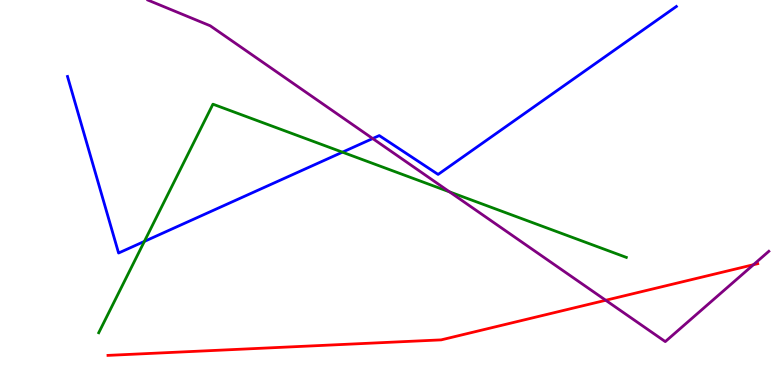[{'lines': ['blue', 'red'], 'intersections': []}, {'lines': ['green', 'red'], 'intersections': []}, {'lines': ['purple', 'red'], 'intersections': [{'x': 7.82, 'y': 2.2}, {'x': 9.72, 'y': 3.12}]}, {'lines': ['blue', 'green'], 'intersections': [{'x': 1.86, 'y': 3.73}, {'x': 4.42, 'y': 6.05}]}, {'lines': ['blue', 'purple'], 'intersections': [{'x': 4.81, 'y': 6.4}]}, {'lines': ['green', 'purple'], 'intersections': [{'x': 5.8, 'y': 5.02}]}]